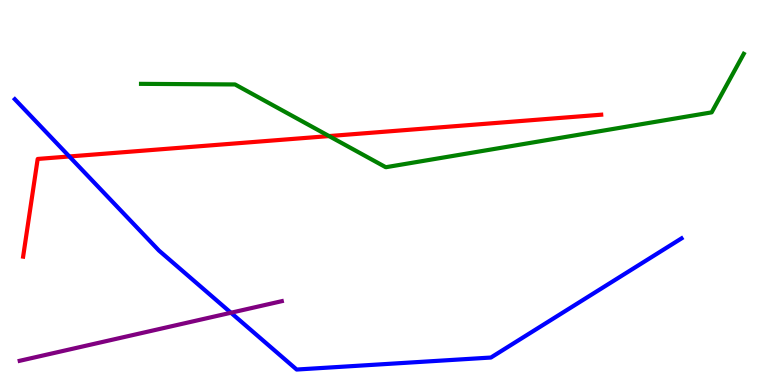[{'lines': ['blue', 'red'], 'intersections': [{'x': 0.895, 'y': 5.94}]}, {'lines': ['green', 'red'], 'intersections': [{'x': 4.25, 'y': 6.47}]}, {'lines': ['purple', 'red'], 'intersections': []}, {'lines': ['blue', 'green'], 'intersections': []}, {'lines': ['blue', 'purple'], 'intersections': [{'x': 2.98, 'y': 1.88}]}, {'lines': ['green', 'purple'], 'intersections': []}]